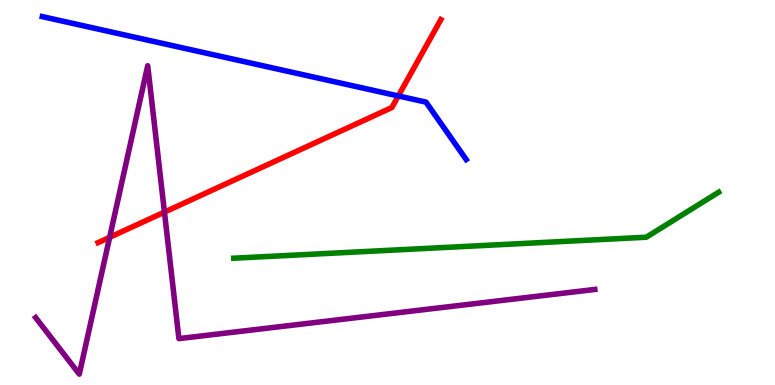[{'lines': ['blue', 'red'], 'intersections': [{'x': 5.14, 'y': 7.51}]}, {'lines': ['green', 'red'], 'intersections': []}, {'lines': ['purple', 'red'], 'intersections': [{'x': 1.41, 'y': 3.84}, {'x': 2.12, 'y': 4.49}]}, {'lines': ['blue', 'green'], 'intersections': []}, {'lines': ['blue', 'purple'], 'intersections': []}, {'lines': ['green', 'purple'], 'intersections': []}]